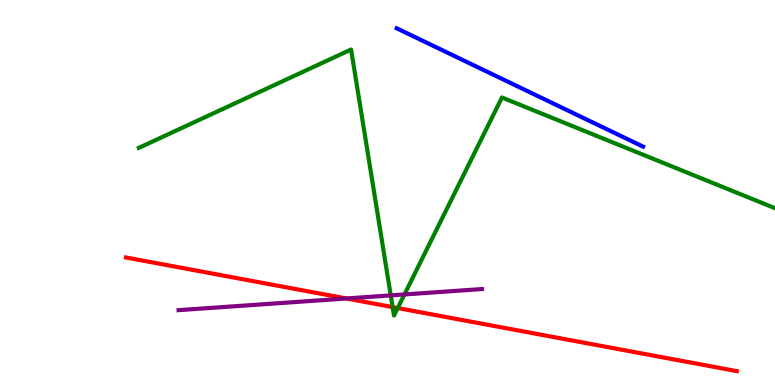[{'lines': ['blue', 'red'], 'intersections': []}, {'lines': ['green', 'red'], 'intersections': [{'x': 5.07, 'y': 2.02}, {'x': 5.13, 'y': 2.0}]}, {'lines': ['purple', 'red'], 'intersections': [{'x': 4.47, 'y': 2.25}]}, {'lines': ['blue', 'green'], 'intersections': []}, {'lines': ['blue', 'purple'], 'intersections': []}, {'lines': ['green', 'purple'], 'intersections': [{'x': 5.04, 'y': 2.33}, {'x': 5.22, 'y': 2.35}]}]